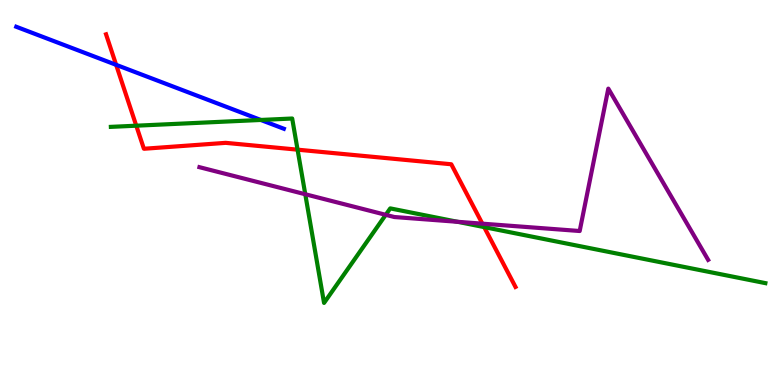[{'lines': ['blue', 'red'], 'intersections': [{'x': 1.5, 'y': 8.32}]}, {'lines': ['green', 'red'], 'intersections': [{'x': 1.76, 'y': 6.74}, {'x': 3.84, 'y': 6.11}, {'x': 6.25, 'y': 4.1}]}, {'lines': ['purple', 'red'], 'intersections': [{'x': 6.22, 'y': 4.19}]}, {'lines': ['blue', 'green'], 'intersections': [{'x': 3.37, 'y': 6.88}]}, {'lines': ['blue', 'purple'], 'intersections': []}, {'lines': ['green', 'purple'], 'intersections': [{'x': 3.94, 'y': 4.95}, {'x': 4.98, 'y': 4.42}, {'x': 5.9, 'y': 4.24}]}]